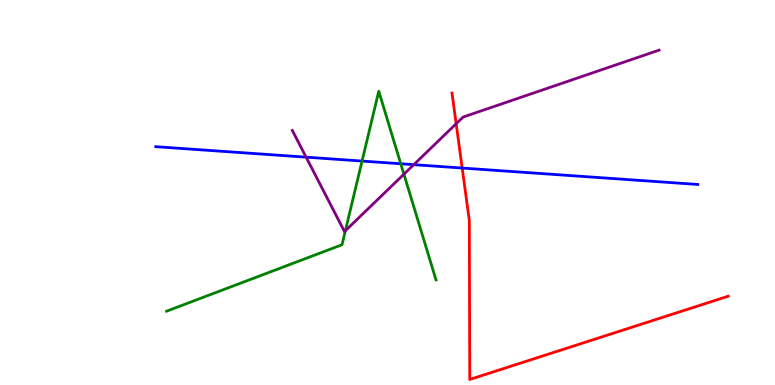[{'lines': ['blue', 'red'], 'intersections': [{'x': 5.96, 'y': 5.64}]}, {'lines': ['green', 'red'], 'intersections': []}, {'lines': ['purple', 'red'], 'intersections': [{'x': 5.89, 'y': 6.79}]}, {'lines': ['blue', 'green'], 'intersections': [{'x': 4.67, 'y': 5.82}, {'x': 5.17, 'y': 5.75}]}, {'lines': ['blue', 'purple'], 'intersections': [{'x': 3.95, 'y': 5.92}, {'x': 5.34, 'y': 5.72}]}, {'lines': ['green', 'purple'], 'intersections': [{'x': 4.46, 'y': 4.01}, {'x': 5.21, 'y': 5.48}]}]